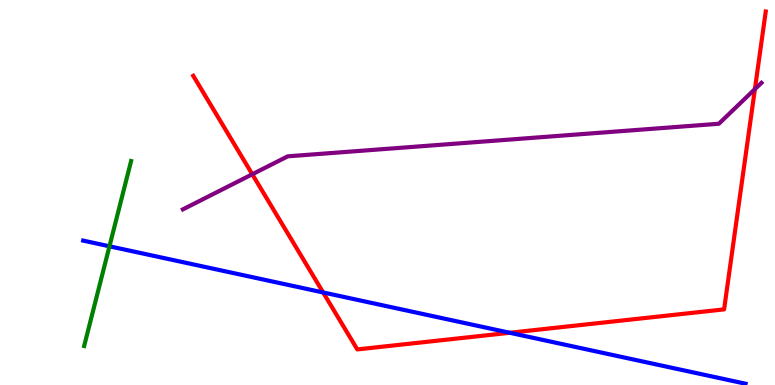[{'lines': ['blue', 'red'], 'intersections': [{'x': 4.17, 'y': 2.4}, {'x': 6.58, 'y': 1.36}]}, {'lines': ['green', 'red'], 'intersections': []}, {'lines': ['purple', 'red'], 'intersections': [{'x': 3.26, 'y': 5.47}, {'x': 9.74, 'y': 7.68}]}, {'lines': ['blue', 'green'], 'intersections': [{'x': 1.41, 'y': 3.6}]}, {'lines': ['blue', 'purple'], 'intersections': []}, {'lines': ['green', 'purple'], 'intersections': []}]